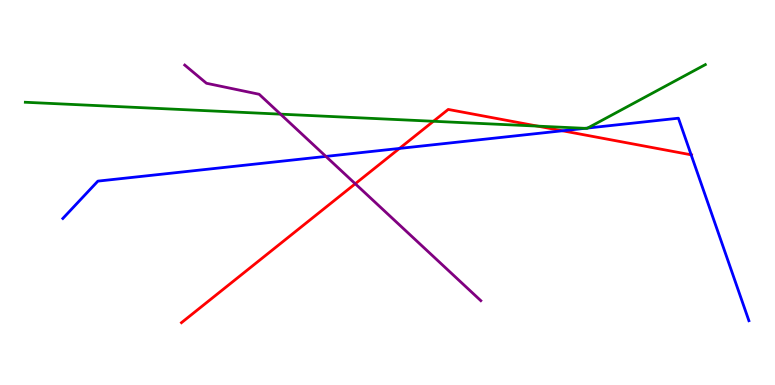[{'lines': ['blue', 'red'], 'intersections': [{'x': 5.15, 'y': 6.14}, {'x': 7.26, 'y': 6.6}, {'x': 8.92, 'y': 5.98}]}, {'lines': ['green', 'red'], 'intersections': [{'x': 5.59, 'y': 6.85}, {'x': 6.94, 'y': 6.72}]}, {'lines': ['purple', 'red'], 'intersections': [{'x': 4.58, 'y': 5.23}]}, {'lines': ['blue', 'green'], 'intersections': [{'x': 7.55, 'y': 6.67}, {'x': 7.58, 'y': 6.67}]}, {'lines': ['blue', 'purple'], 'intersections': [{'x': 4.2, 'y': 5.94}]}, {'lines': ['green', 'purple'], 'intersections': [{'x': 3.62, 'y': 7.04}]}]